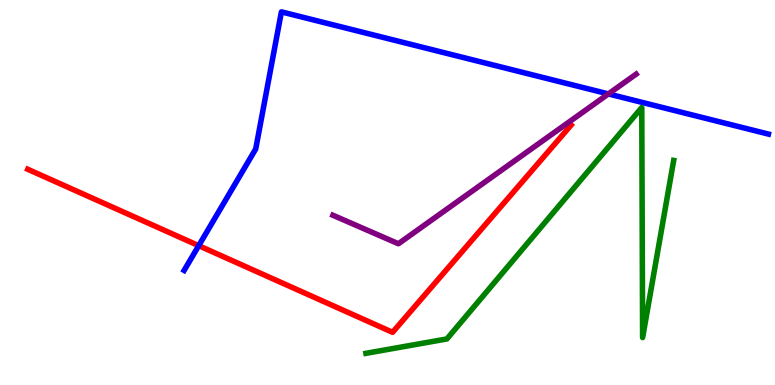[{'lines': ['blue', 'red'], 'intersections': [{'x': 2.56, 'y': 3.62}]}, {'lines': ['green', 'red'], 'intersections': []}, {'lines': ['purple', 'red'], 'intersections': []}, {'lines': ['blue', 'green'], 'intersections': []}, {'lines': ['blue', 'purple'], 'intersections': [{'x': 7.85, 'y': 7.56}]}, {'lines': ['green', 'purple'], 'intersections': []}]